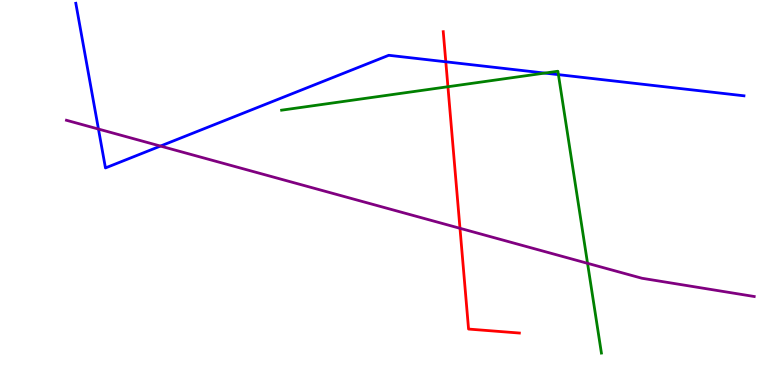[{'lines': ['blue', 'red'], 'intersections': [{'x': 5.75, 'y': 8.39}]}, {'lines': ['green', 'red'], 'intersections': [{'x': 5.78, 'y': 7.75}]}, {'lines': ['purple', 'red'], 'intersections': [{'x': 5.94, 'y': 4.07}]}, {'lines': ['blue', 'green'], 'intersections': [{'x': 7.03, 'y': 8.1}, {'x': 7.21, 'y': 8.06}]}, {'lines': ['blue', 'purple'], 'intersections': [{'x': 1.27, 'y': 6.65}, {'x': 2.07, 'y': 6.21}]}, {'lines': ['green', 'purple'], 'intersections': [{'x': 7.58, 'y': 3.16}]}]